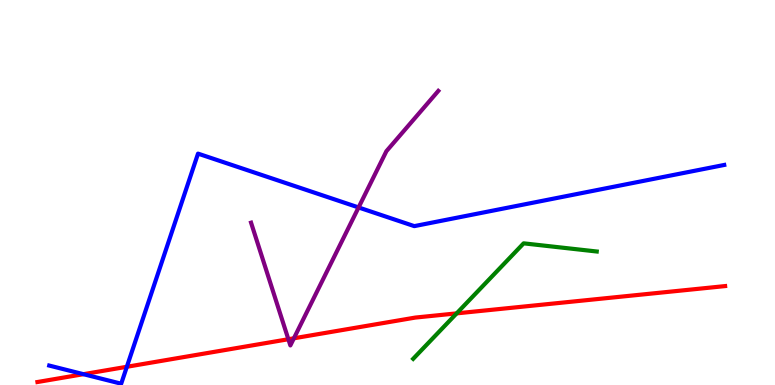[{'lines': ['blue', 'red'], 'intersections': [{'x': 1.08, 'y': 0.281}, {'x': 1.64, 'y': 0.473}]}, {'lines': ['green', 'red'], 'intersections': [{'x': 5.89, 'y': 1.86}]}, {'lines': ['purple', 'red'], 'intersections': [{'x': 3.72, 'y': 1.19}, {'x': 3.79, 'y': 1.21}]}, {'lines': ['blue', 'green'], 'intersections': []}, {'lines': ['blue', 'purple'], 'intersections': [{'x': 4.63, 'y': 4.61}]}, {'lines': ['green', 'purple'], 'intersections': []}]